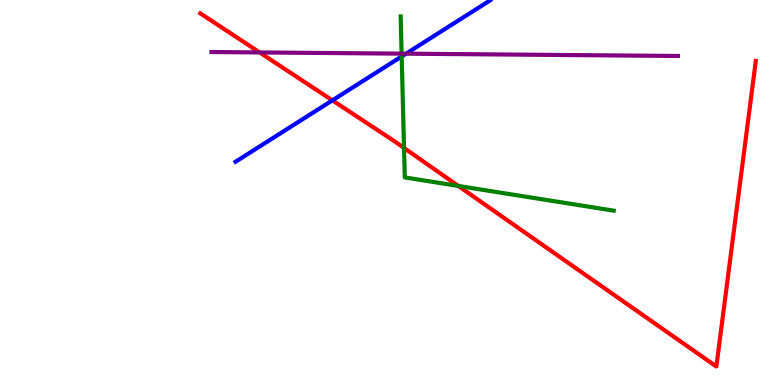[{'lines': ['blue', 'red'], 'intersections': [{'x': 4.29, 'y': 7.39}]}, {'lines': ['green', 'red'], 'intersections': [{'x': 5.21, 'y': 6.16}, {'x': 5.91, 'y': 5.17}]}, {'lines': ['purple', 'red'], 'intersections': [{'x': 3.35, 'y': 8.64}]}, {'lines': ['blue', 'green'], 'intersections': [{'x': 5.18, 'y': 8.53}]}, {'lines': ['blue', 'purple'], 'intersections': [{'x': 5.24, 'y': 8.61}]}, {'lines': ['green', 'purple'], 'intersections': [{'x': 5.18, 'y': 8.61}]}]